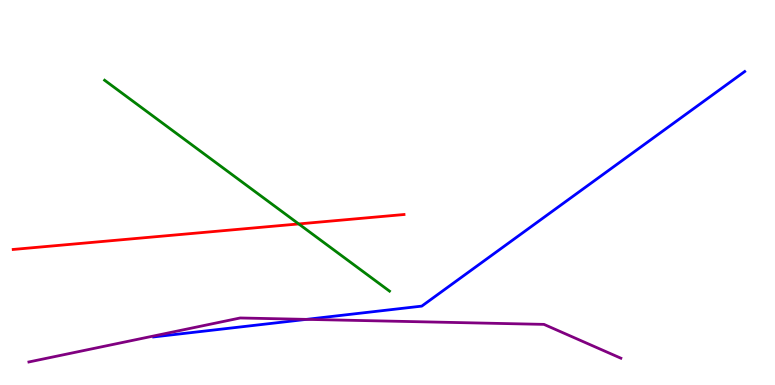[{'lines': ['blue', 'red'], 'intersections': []}, {'lines': ['green', 'red'], 'intersections': [{'x': 3.85, 'y': 4.18}]}, {'lines': ['purple', 'red'], 'intersections': []}, {'lines': ['blue', 'green'], 'intersections': []}, {'lines': ['blue', 'purple'], 'intersections': [{'x': 3.95, 'y': 1.7}]}, {'lines': ['green', 'purple'], 'intersections': []}]